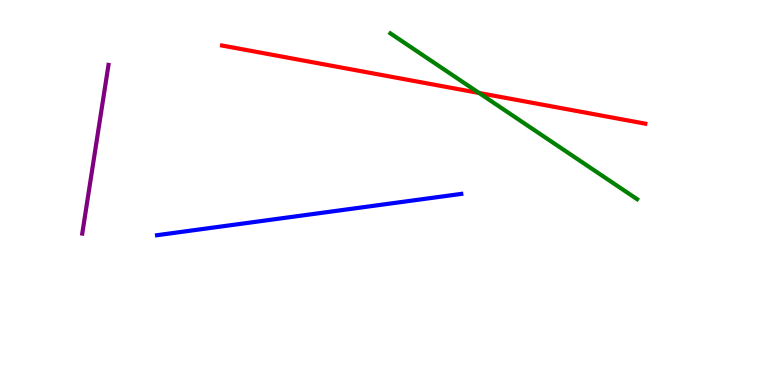[{'lines': ['blue', 'red'], 'intersections': []}, {'lines': ['green', 'red'], 'intersections': [{'x': 6.18, 'y': 7.59}]}, {'lines': ['purple', 'red'], 'intersections': []}, {'lines': ['blue', 'green'], 'intersections': []}, {'lines': ['blue', 'purple'], 'intersections': []}, {'lines': ['green', 'purple'], 'intersections': []}]